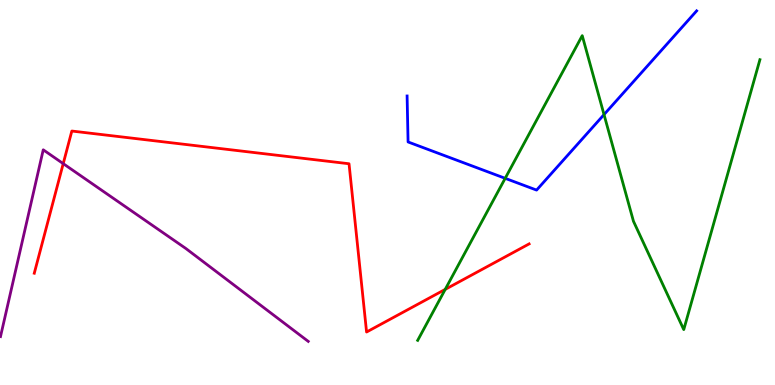[{'lines': ['blue', 'red'], 'intersections': []}, {'lines': ['green', 'red'], 'intersections': [{'x': 5.74, 'y': 2.48}]}, {'lines': ['purple', 'red'], 'intersections': [{'x': 0.816, 'y': 5.75}]}, {'lines': ['blue', 'green'], 'intersections': [{'x': 6.52, 'y': 5.37}, {'x': 7.79, 'y': 7.02}]}, {'lines': ['blue', 'purple'], 'intersections': []}, {'lines': ['green', 'purple'], 'intersections': []}]